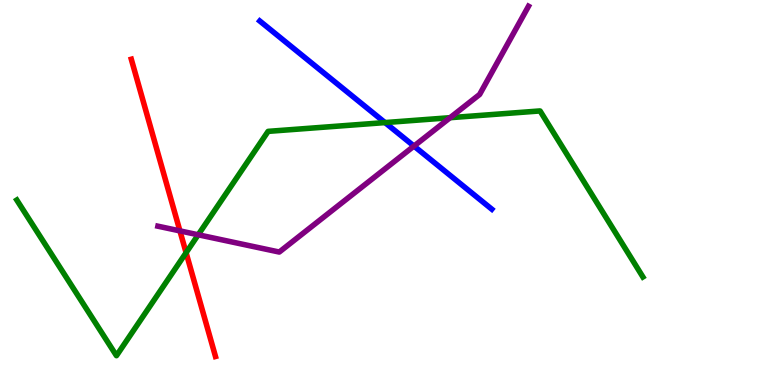[{'lines': ['blue', 'red'], 'intersections': []}, {'lines': ['green', 'red'], 'intersections': [{'x': 2.4, 'y': 3.44}]}, {'lines': ['purple', 'red'], 'intersections': [{'x': 2.32, 'y': 4.0}]}, {'lines': ['blue', 'green'], 'intersections': [{'x': 4.97, 'y': 6.82}]}, {'lines': ['blue', 'purple'], 'intersections': [{'x': 5.34, 'y': 6.21}]}, {'lines': ['green', 'purple'], 'intersections': [{'x': 2.56, 'y': 3.9}, {'x': 5.81, 'y': 6.94}]}]